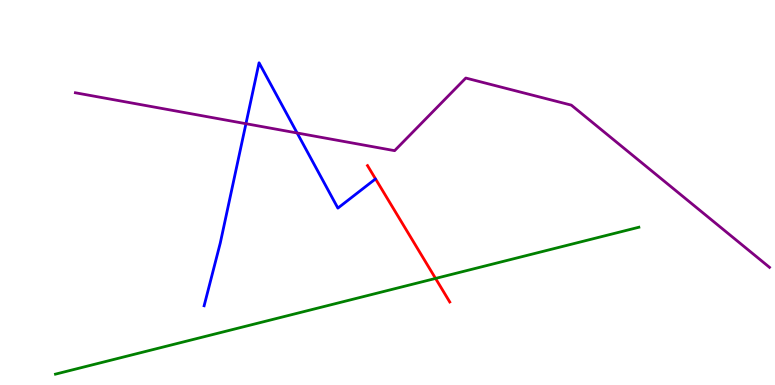[{'lines': ['blue', 'red'], 'intersections': []}, {'lines': ['green', 'red'], 'intersections': [{'x': 5.62, 'y': 2.77}]}, {'lines': ['purple', 'red'], 'intersections': []}, {'lines': ['blue', 'green'], 'intersections': []}, {'lines': ['blue', 'purple'], 'intersections': [{'x': 3.17, 'y': 6.79}, {'x': 3.83, 'y': 6.55}]}, {'lines': ['green', 'purple'], 'intersections': []}]